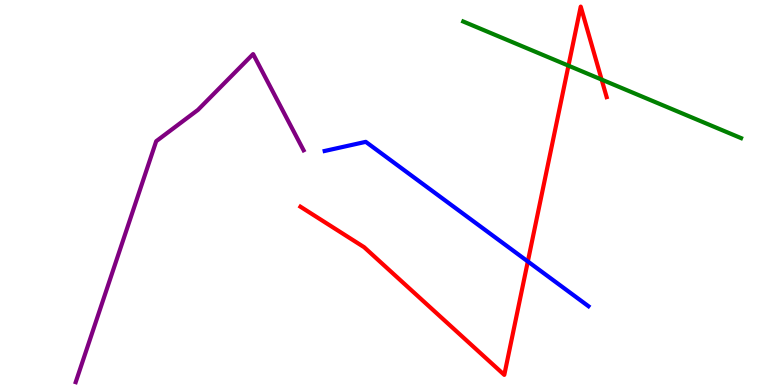[{'lines': ['blue', 'red'], 'intersections': [{'x': 6.81, 'y': 3.21}]}, {'lines': ['green', 'red'], 'intersections': [{'x': 7.34, 'y': 8.29}, {'x': 7.76, 'y': 7.93}]}, {'lines': ['purple', 'red'], 'intersections': []}, {'lines': ['blue', 'green'], 'intersections': []}, {'lines': ['blue', 'purple'], 'intersections': []}, {'lines': ['green', 'purple'], 'intersections': []}]